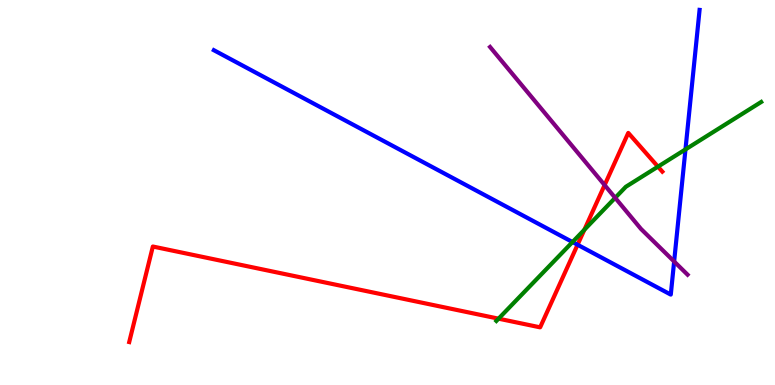[{'lines': ['blue', 'red'], 'intersections': [{'x': 7.45, 'y': 3.64}]}, {'lines': ['green', 'red'], 'intersections': [{'x': 6.43, 'y': 1.72}, {'x': 7.54, 'y': 4.03}, {'x': 8.49, 'y': 5.67}]}, {'lines': ['purple', 'red'], 'intersections': [{'x': 7.8, 'y': 5.19}]}, {'lines': ['blue', 'green'], 'intersections': [{'x': 7.39, 'y': 3.71}, {'x': 8.84, 'y': 6.12}]}, {'lines': ['blue', 'purple'], 'intersections': [{'x': 8.7, 'y': 3.21}]}, {'lines': ['green', 'purple'], 'intersections': [{'x': 7.94, 'y': 4.86}]}]